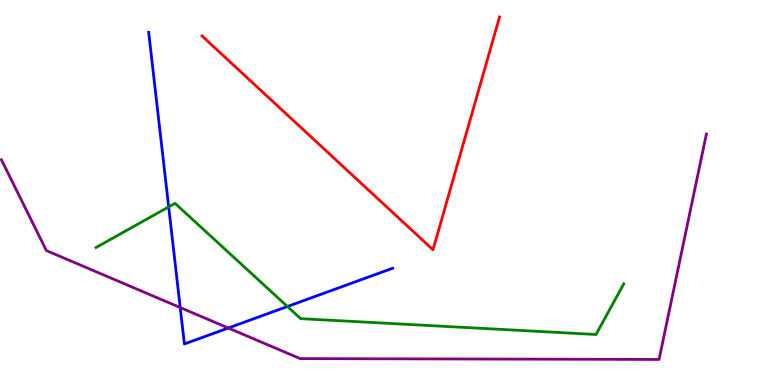[{'lines': ['blue', 'red'], 'intersections': []}, {'lines': ['green', 'red'], 'intersections': []}, {'lines': ['purple', 'red'], 'intersections': []}, {'lines': ['blue', 'green'], 'intersections': [{'x': 2.18, 'y': 4.63}, {'x': 3.71, 'y': 2.04}]}, {'lines': ['blue', 'purple'], 'intersections': [{'x': 2.33, 'y': 2.01}, {'x': 2.95, 'y': 1.48}]}, {'lines': ['green', 'purple'], 'intersections': []}]